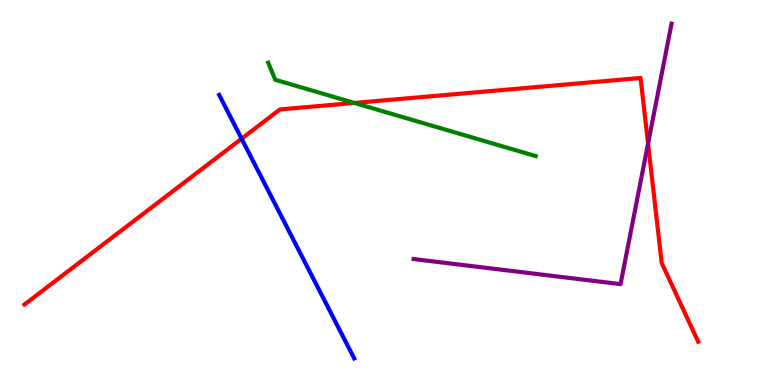[{'lines': ['blue', 'red'], 'intersections': [{'x': 3.12, 'y': 6.4}]}, {'lines': ['green', 'red'], 'intersections': [{'x': 4.57, 'y': 7.33}]}, {'lines': ['purple', 'red'], 'intersections': [{'x': 8.36, 'y': 6.27}]}, {'lines': ['blue', 'green'], 'intersections': []}, {'lines': ['blue', 'purple'], 'intersections': []}, {'lines': ['green', 'purple'], 'intersections': []}]